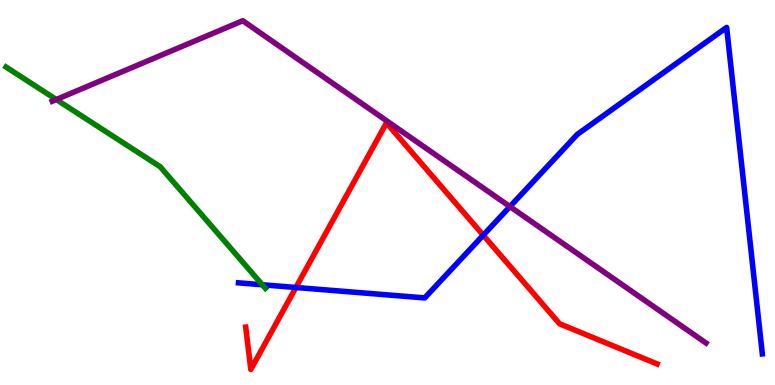[{'lines': ['blue', 'red'], 'intersections': [{'x': 3.82, 'y': 2.53}, {'x': 6.24, 'y': 3.89}]}, {'lines': ['green', 'red'], 'intersections': []}, {'lines': ['purple', 'red'], 'intersections': []}, {'lines': ['blue', 'green'], 'intersections': [{'x': 3.38, 'y': 2.6}]}, {'lines': ['blue', 'purple'], 'intersections': [{'x': 6.58, 'y': 4.63}]}, {'lines': ['green', 'purple'], 'intersections': [{'x': 0.726, 'y': 7.41}]}]